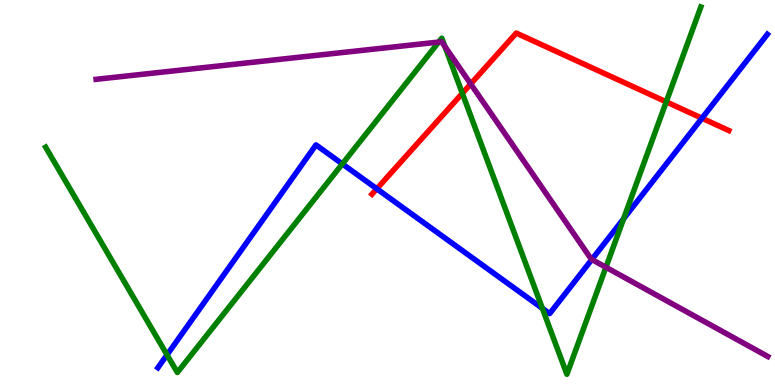[{'lines': ['blue', 'red'], 'intersections': [{'x': 4.86, 'y': 5.1}, {'x': 9.06, 'y': 6.93}]}, {'lines': ['green', 'red'], 'intersections': [{'x': 5.97, 'y': 7.58}, {'x': 8.6, 'y': 7.35}]}, {'lines': ['purple', 'red'], 'intersections': [{'x': 6.07, 'y': 7.82}]}, {'lines': ['blue', 'green'], 'intersections': [{'x': 2.16, 'y': 0.784}, {'x': 4.42, 'y': 5.74}, {'x': 7.0, 'y': 1.99}, {'x': 8.05, 'y': 4.32}]}, {'lines': ['blue', 'purple'], 'intersections': [{'x': 7.64, 'y': 3.26}]}, {'lines': ['green', 'purple'], 'intersections': [{'x': 5.66, 'y': 8.91}, {'x': 5.74, 'y': 8.79}, {'x': 7.82, 'y': 3.06}]}]